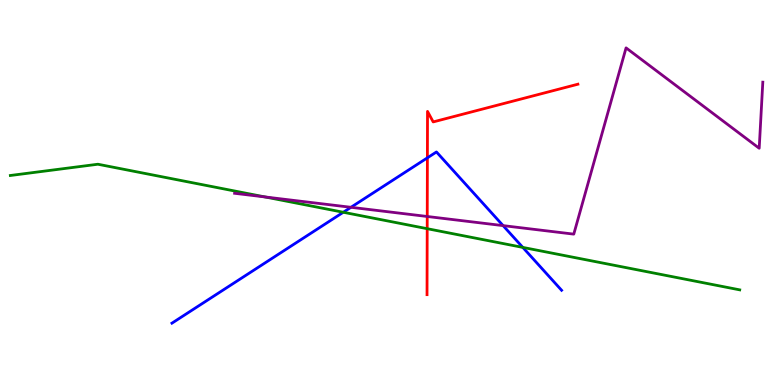[{'lines': ['blue', 'red'], 'intersections': [{'x': 5.51, 'y': 5.9}]}, {'lines': ['green', 'red'], 'intersections': [{'x': 5.51, 'y': 4.06}]}, {'lines': ['purple', 'red'], 'intersections': [{'x': 5.51, 'y': 4.38}]}, {'lines': ['blue', 'green'], 'intersections': [{'x': 4.43, 'y': 4.49}, {'x': 6.75, 'y': 3.57}]}, {'lines': ['blue', 'purple'], 'intersections': [{'x': 4.53, 'y': 4.62}, {'x': 6.49, 'y': 4.14}]}, {'lines': ['green', 'purple'], 'intersections': [{'x': 3.42, 'y': 4.88}]}]